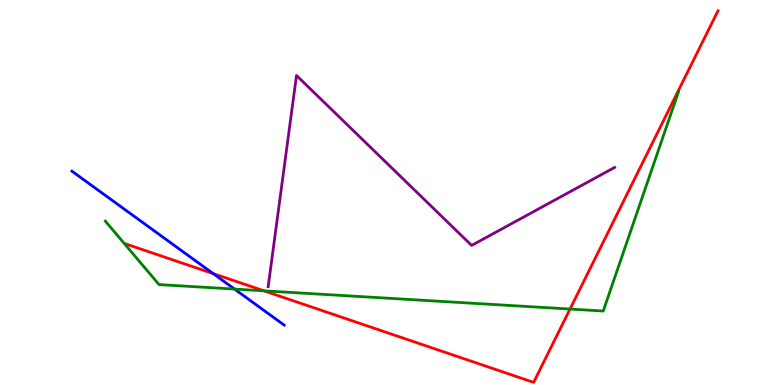[{'lines': ['blue', 'red'], 'intersections': [{'x': 2.75, 'y': 2.89}]}, {'lines': ['green', 'red'], 'intersections': [{'x': 3.41, 'y': 2.45}, {'x': 7.36, 'y': 1.97}]}, {'lines': ['purple', 'red'], 'intersections': []}, {'lines': ['blue', 'green'], 'intersections': [{'x': 3.03, 'y': 2.49}]}, {'lines': ['blue', 'purple'], 'intersections': []}, {'lines': ['green', 'purple'], 'intersections': []}]